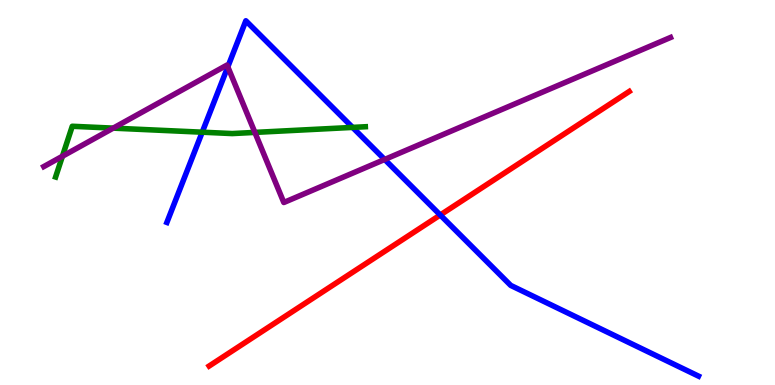[{'lines': ['blue', 'red'], 'intersections': [{'x': 5.68, 'y': 4.42}]}, {'lines': ['green', 'red'], 'intersections': []}, {'lines': ['purple', 'red'], 'intersections': []}, {'lines': ['blue', 'green'], 'intersections': [{'x': 2.61, 'y': 6.57}, {'x': 4.55, 'y': 6.69}]}, {'lines': ['blue', 'purple'], 'intersections': [{'x': 2.94, 'y': 8.26}, {'x': 4.96, 'y': 5.86}]}, {'lines': ['green', 'purple'], 'intersections': [{'x': 0.805, 'y': 5.94}, {'x': 1.46, 'y': 6.67}, {'x': 3.29, 'y': 6.56}]}]